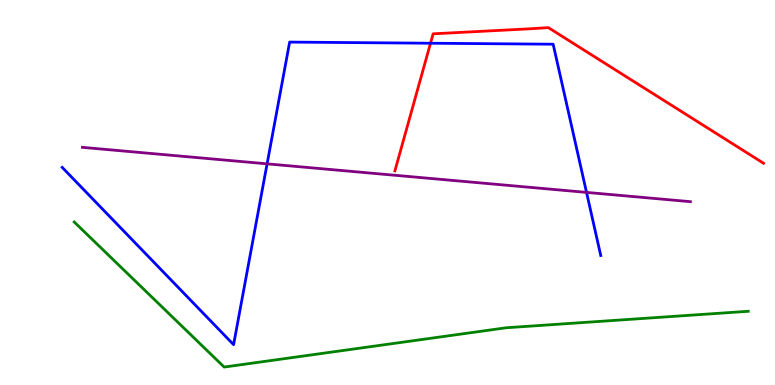[{'lines': ['blue', 'red'], 'intersections': [{'x': 5.56, 'y': 8.88}]}, {'lines': ['green', 'red'], 'intersections': []}, {'lines': ['purple', 'red'], 'intersections': []}, {'lines': ['blue', 'green'], 'intersections': []}, {'lines': ['blue', 'purple'], 'intersections': [{'x': 3.45, 'y': 5.74}, {'x': 7.57, 'y': 5.0}]}, {'lines': ['green', 'purple'], 'intersections': []}]